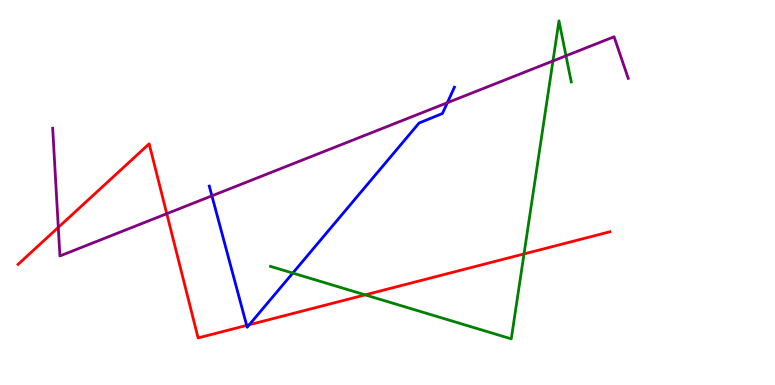[{'lines': ['blue', 'red'], 'intersections': [{'x': 3.18, 'y': 1.55}, {'x': 3.22, 'y': 1.57}]}, {'lines': ['green', 'red'], 'intersections': [{'x': 4.71, 'y': 2.34}, {'x': 6.76, 'y': 3.4}]}, {'lines': ['purple', 'red'], 'intersections': [{'x': 0.752, 'y': 4.09}, {'x': 2.15, 'y': 4.45}]}, {'lines': ['blue', 'green'], 'intersections': [{'x': 3.78, 'y': 2.91}]}, {'lines': ['blue', 'purple'], 'intersections': [{'x': 2.73, 'y': 4.91}, {'x': 5.77, 'y': 7.33}]}, {'lines': ['green', 'purple'], 'intersections': [{'x': 7.13, 'y': 8.42}, {'x': 7.3, 'y': 8.55}]}]